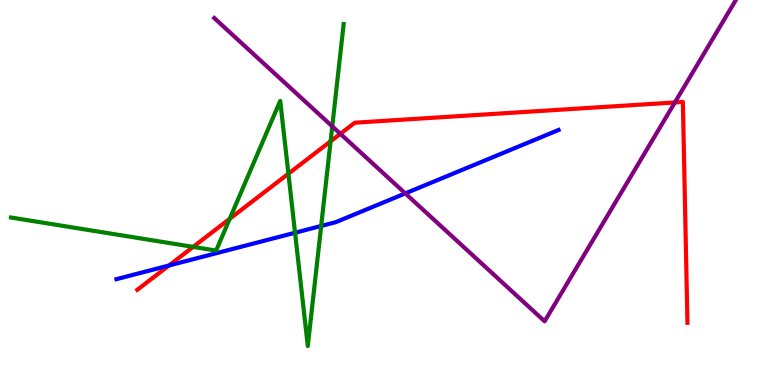[{'lines': ['blue', 'red'], 'intersections': [{'x': 2.18, 'y': 3.1}]}, {'lines': ['green', 'red'], 'intersections': [{'x': 2.49, 'y': 3.59}, {'x': 2.96, 'y': 4.32}, {'x': 3.72, 'y': 5.49}, {'x': 4.27, 'y': 6.33}]}, {'lines': ['purple', 'red'], 'intersections': [{'x': 4.39, 'y': 6.52}, {'x': 8.71, 'y': 7.34}]}, {'lines': ['blue', 'green'], 'intersections': [{'x': 3.81, 'y': 3.95}, {'x': 4.14, 'y': 4.13}]}, {'lines': ['blue', 'purple'], 'intersections': [{'x': 5.23, 'y': 4.98}]}, {'lines': ['green', 'purple'], 'intersections': [{'x': 4.29, 'y': 6.72}]}]